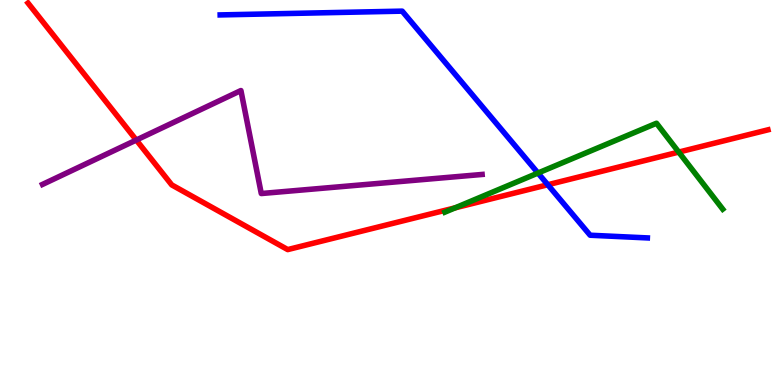[{'lines': ['blue', 'red'], 'intersections': [{'x': 7.07, 'y': 5.2}]}, {'lines': ['green', 'red'], 'intersections': [{'x': 5.87, 'y': 4.6}, {'x': 8.76, 'y': 6.05}]}, {'lines': ['purple', 'red'], 'intersections': [{'x': 1.76, 'y': 6.36}]}, {'lines': ['blue', 'green'], 'intersections': [{'x': 6.94, 'y': 5.51}]}, {'lines': ['blue', 'purple'], 'intersections': []}, {'lines': ['green', 'purple'], 'intersections': []}]